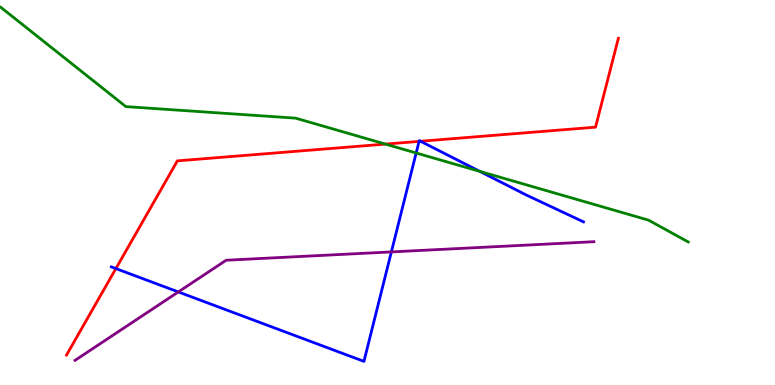[{'lines': ['blue', 'red'], 'intersections': [{'x': 1.5, 'y': 3.02}, {'x': 5.41, 'y': 6.33}, {'x': 5.43, 'y': 6.33}]}, {'lines': ['green', 'red'], 'intersections': [{'x': 4.97, 'y': 6.26}]}, {'lines': ['purple', 'red'], 'intersections': []}, {'lines': ['blue', 'green'], 'intersections': [{'x': 5.37, 'y': 6.03}, {'x': 6.19, 'y': 5.55}]}, {'lines': ['blue', 'purple'], 'intersections': [{'x': 2.3, 'y': 2.42}, {'x': 5.05, 'y': 3.46}]}, {'lines': ['green', 'purple'], 'intersections': []}]